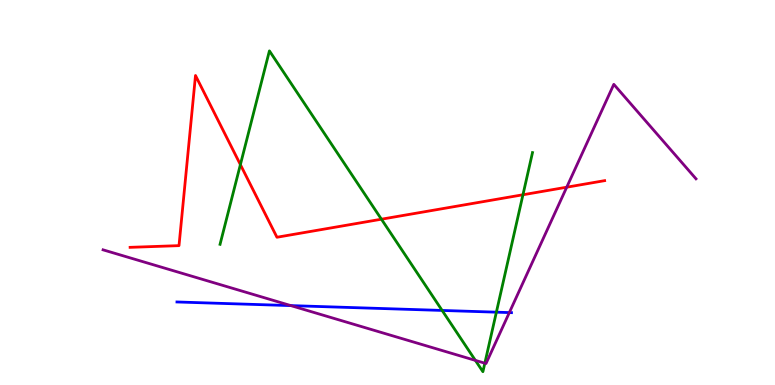[{'lines': ['blue', 'red'], 'intersections': []}, {'lines': ['green', 'red'], 'intersections': [{'x': 3.1, 'y': 5.72}, {'x': 4.92, 'y': 4.31}, {'x': 6.75, 'y': 4.94}]}, {'lines': ['purple', 'red'], 'intersections': [{'x': 7.31, 'y': 5.14}]}, {'lines': ['blue', 'green'], 'intersections': [{'x': 5.7, 'y': 1.94}, {'x': 6.4, 'y': 1.89}]}, {'lines': ['blue', 'purple'], 'intersections': [{'x': 3.75, 'y': 2.06}, {'x': 6.57, 'y': 1.88}]}, {'lines': ['green', 'purple'], 'intersections': [{'x': 6.13, 'y': 0.639}, {'x': 6.26, 'y': 0.566}]}]